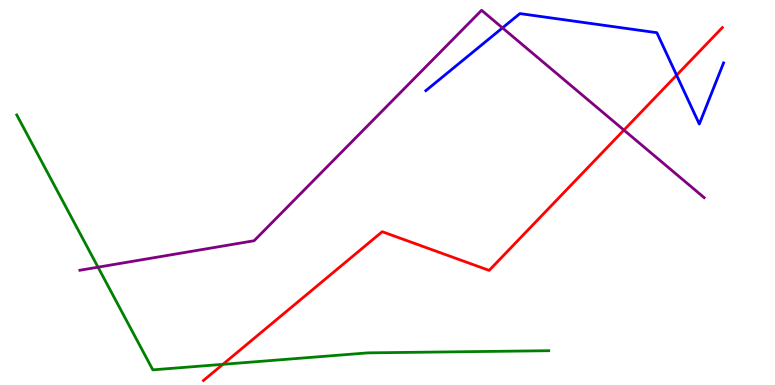[{'lines': ['blue', 'red'], 'intersections': [{'x': 8.73, 'y': 8.05}]}, {'lines': ['green', 'red'], 'intersections': [{'x': 2.88, 'y': 0.537}]}, {'lines': ['purple', 'red'], 'intersections': [{'x': 8.05, 'y': 6.62}]}, {'lines': ['blue', 'green'], 'intersections': []}, {'lines': ['blue', 'purple'], 'intersections': [{'x': 6.48, 'y': 9.28}]}, {'lines': ['green', 'purple'], 'intersections': [{'x': 1.26, 'y': 3.06}]}]